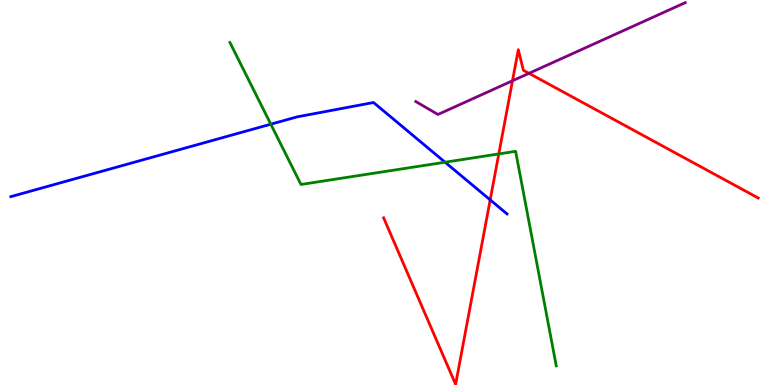[{'lines': ['blue', 'red'], 'intersections': [{'x': 6.32, 'y': 4.81}]}, {'lines': ['green', 'red'], 'intersections': [{'x': 6.44, 'y': 6.0}]}, {'lines': ['purple', 'red'], 'intersections': [{'x': 6.61, 'y': 7.9}, {'x': 6.83, 'y': 8.1}]}, {'lines': ['blue', 'green'], 'intersections': [{'x': 3.49, 'y': 6.77}, {'x': 5.74, 'y': 5.79}]}, {'lines': ['blue', 'purple'], 'intersections': []}, {'lines': ['green', 'purple'], 'intersections': []}]